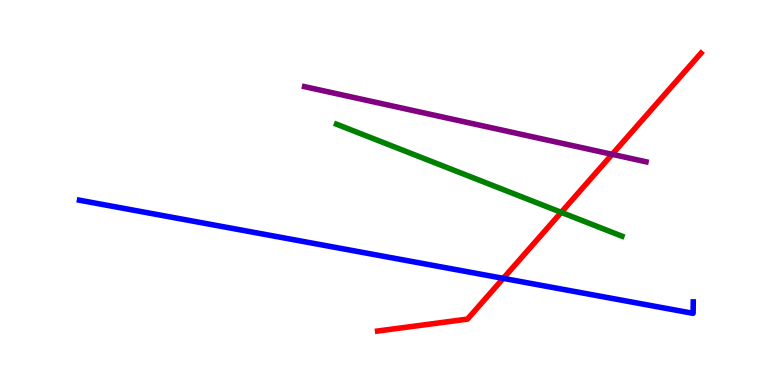[{'lines': ['blue', 'red'], 'intersections': [{'x': 6.49, 'y': 2.77}]}, {'lines': ['green', 'red'], 'intersections': [{'x': 7.24, 'y': 4.48}]}, {'lines': ['purple', 'red'], 'intersections': [{'x': 7.9, 'y': 5.99}]}, {'lines': ['blue', 'green'], 'intersections': []}, {'lines': ['blue', 'purple'], 'intersections': []}, {'lines': ['green', 'purple'], 'intersections': []}]